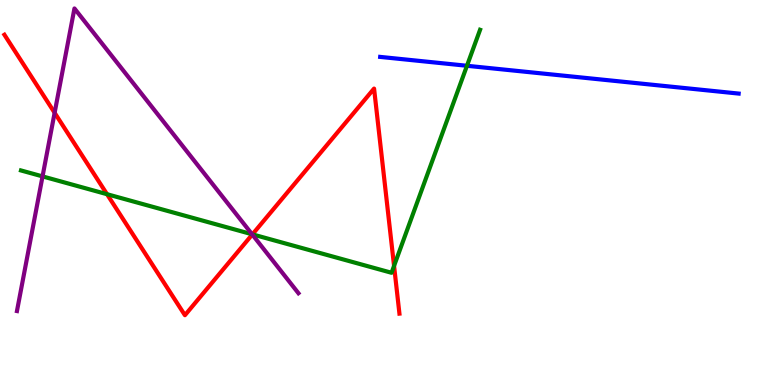[{'lines': ['blue', 'red'], 'intersections': []}, {'lines': ['green', 'red'], 'intersections': [{'x': 1.38, 'y': 4.96}, {'x': 3.26, 'y': 3.91}, {'x': 5.08, 'y': 3.09}]}, {'lines': ['purple', 'red'], 'intersections': [{'x': 0.705, 'y': 7.07}, {'x': 3.26, 'y': 3.91}]}, {'lines': ['blue', 'green'], 'intersections': [{'x': 6.03, 'y': 8.29}]}, {'lines': ['blue', 'purple'], 'intersections': []}, {'lines': ['green', 'purple'], 'intersections': [{'x': 0.549, 'y': 5.42}, {'x': 3.25, 'y': 3.92}]}]